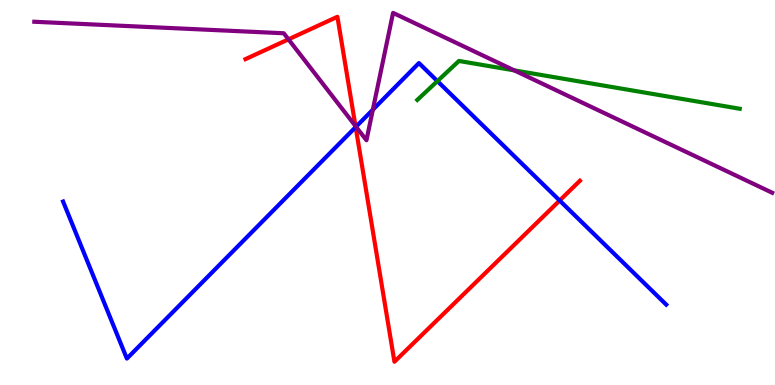[{'lines': ['blue', 'red'], 'intersections': [{'x': 4.59, 'y': 6.7}, {'x': 7.22, 'y': 4.79}]}, {'lines': ['green', 'red'], 'intersections': []}, {'lines': ['purple', 'red'], 'intersections': [{'x': 3.72, 'y': 8.98}, {'x': 4.59, 'y': 6.73}]}, {'lines': ['blue', 'green'], 'intersections': [{'x': 5.64, 'y': 7.89}]}, {'lines': ['blue', 'purple'], 'intersections': [{'x': 4.59, 'y': 6.71}, {'x': 4.81, 'y': 7.15}]}, {'lines': ['green', 'purple'], 'intersections': [{'x': 6.64, 'y': 8.17}]}]